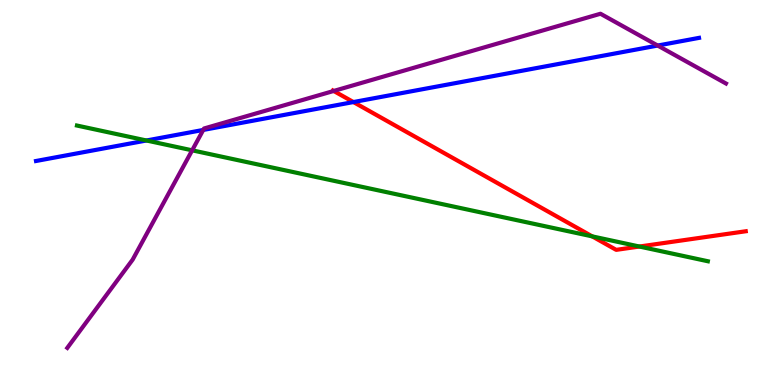[{'lines': ['blue', 'red'], 'intersections': [{'x': 4.56, 'y': 7.35}]}, {'lines': ['green', 'red'], 'intersections': [{'x': 7.64, 'y': 3.86}, {'x': 8.25, 'y': 3.6}]}, {'lines': ['purple', 'red'], 'intersections': [{'x': 4.31, 'y': 7.64}]}, {'lines': ['blue', 'green'], 'intersections': [{'x': 1.89, 'y': 6.35}]}, {'lines': ['blue', 'purple'], 'intersections': [{'x': 2.62, 'y': 6.62}, {'x': 8.49, 'y': 8.82}]}, {'lines': ['green', 'purple'], 'intersections': [{'x': 2.48, 'y': 6.1}]}]